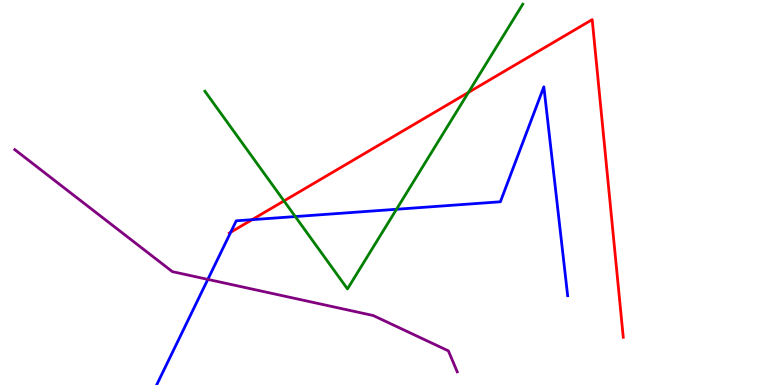[{'lines': ['blue', 'red'], 'intersections': [{'x': 2.98, 'y': 3.97}, {'x': 3.25, 'y': 4.29}]}, {'lines': ['green', 'red'], 'intersections': [{'x': 3.66, 'y': 4.78}, {'x': 6.04, 'y': 7.6}]}, {'lines': ['purple', 'red'], 'intersections': []}, {'lines': ['blue', 'green'], 'intersections': [{'x': 3.81, 'y': 4.38}, {'x': 5.12, 'y': 4.56}]}, {'lines': ['blue', 'purple'], 'intersections': [{'x': 2.68, 'y': 2.74}]}, {'lines': ['green', 'purple'], 'intersections': []}]